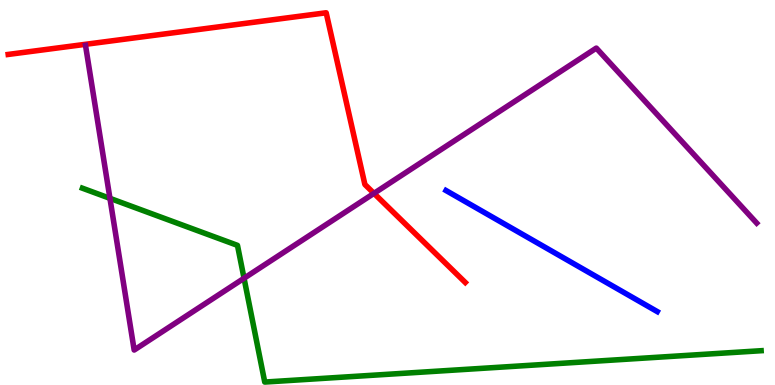[{'lines': ['blue', 'red'], 'intersections': []}, {'lines': ['green', 'red'], 'intersections': []}, {'lines': ['purple', 'red'], 'intersections': [{'x': 4.83, 'y': 4.98}]}, {'lines': ['blue', 'green'], 'intersections': []}, {'lines': ['blue', 'purple'], 'intersections': []}, {'lines': ['green', 'purple'], 'intersections': [{'x': 1.42, 'y': 4.85}, {'x': 3.15, 'y': 2.77}]}]